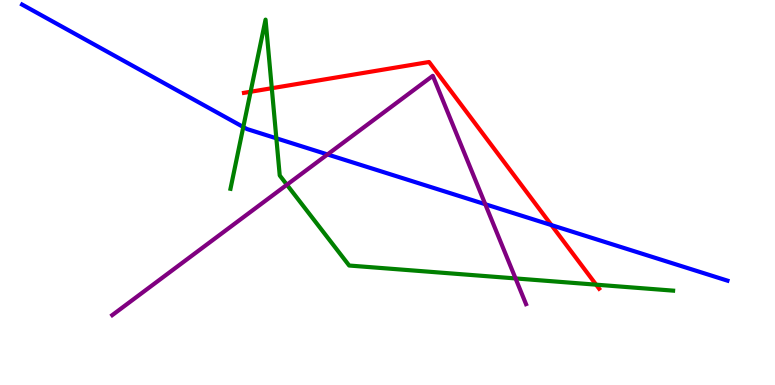[{'lines': ['blue', 'red'], 'intersections': [{'x': 7.12, 'y': 4.15}]}, {'lines': ['green', 'red'], 'intersections': [{'x': 3.23, 'y': 7.62}, {'x': 3.51, 'y': 7.71}, {'x': 7.69, 'y': 2.61}]}, {'lines': ['purple', 'red'], 'intersections': []}, {'lines': ['blue', 'green'], 'intersections': [{'x': 3.14, 'y': 6.7}, {'x': 3.57, 'y': 6.41}]}, {'lines': ['blue', 'purple'], 'intersections': [{'x': 4.23, 'y': 5.99}, {'x': 6.26, 'y': 4.7}]}, {'lines': ['green', 'purple'], 'intersections': [{'x': 3.7, 'y': 5.2}, {'x': 6.65, 'y': 2.77}]}]